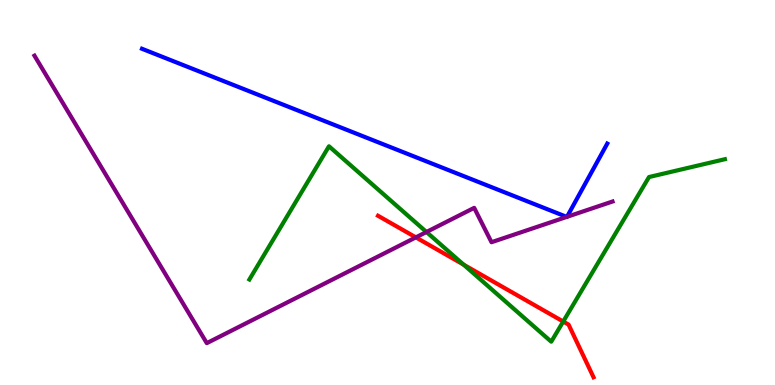[{'lines': ['blue', 'red'], 'intersections': []}, {'lines': ['green', 'red'], 'intersections': [{'x': 5.98, 'y': 3.13}, {'x': 7.27, 'y': 1.65}]}, {'lines': ['purple', 'red'], 'intersections': [{'x': 5.37, 'y': 3.83}]}, {'lines': ['blue', 'green'], 'intersections': []}, {'lines': ['blue', 'purple'], 'intersections': [{'x': 7.31, 'y': 4.37}, {'x': 7.32, 'y': 4.37}]}, {'lines': ['green', 'purple'], 'intersections': [{'x': 5.5, 'y': 3.97}]}]